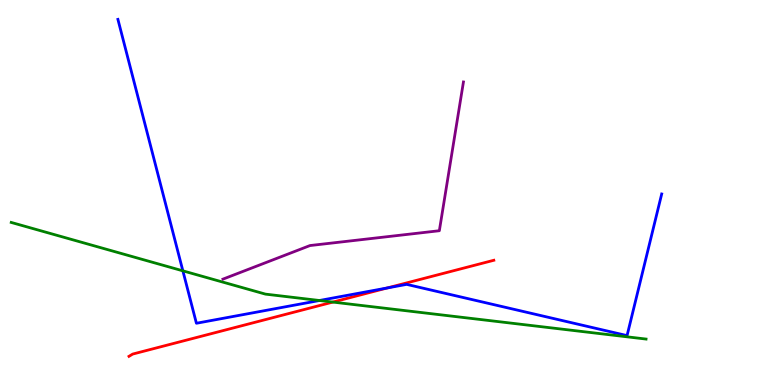[{'lines': ['blue', 'red'], 'intersections': [{'x': 5.0, 'y': 2.52}]}, {'lines': ['green', 'red'], 'intersections': [{'x': 4.29, 'y': 2.15}]}, {'lines': ['purple', 'red'], 'intersections': []}, {'lines': ['blue', 'green'], 'intersections': [{'x': 2.36, 'y': 2.97}, {'x': 4.12, 'y': 2.19}]}, {'lines': ['blue', 'purple'], 'intersections': []}, {'lines': ['green', 'purple'], 'intersections': []}]